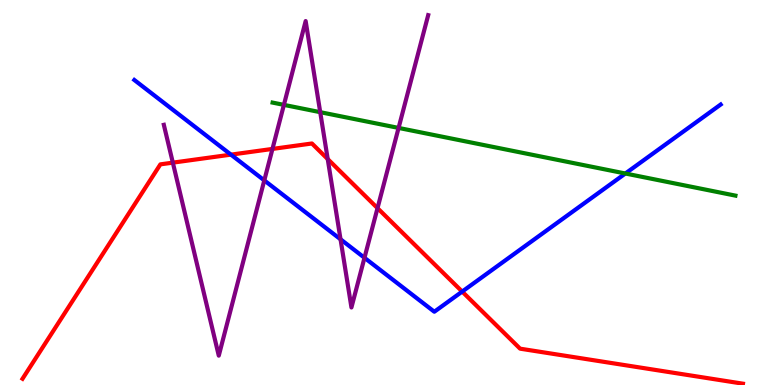[{'lines': ['blue', 'red'], 'intersections': [{'x': 2.98, 'y': 5.98}, {'x': 5.96, 'y': 2.43}]}, {'lines': ['green', 'red'], 'intersections': []}, {'lines': ['purple', 'red'], 'intersections': [{'x': 2.23, 'y': 5.78}, {'x': 3.52, 'y': 6.13}, {'x': 4.23, 'y': 5.87}, {'x': 4.87, 'y': 4.59}]}, {'lines': ['blue', 'green'], 'intersections': [{'x': 8.07, 'y': 5.49}]}, {'lines': ['blue', 'purple'], 'intersections': [{'x': 3.41, 'y': 5.31}, {'x': 4.39, 'y': 3.78}, {'x': 4.7, 'y': 3.3}]}, {'lines': ['green', 'purple'], 'intersections': [{'x': 3.66, 'y': 7.28}, {'x': 4.13, 'y': 7.09}, {'x': 5.14, 'y': 6.68}]}]